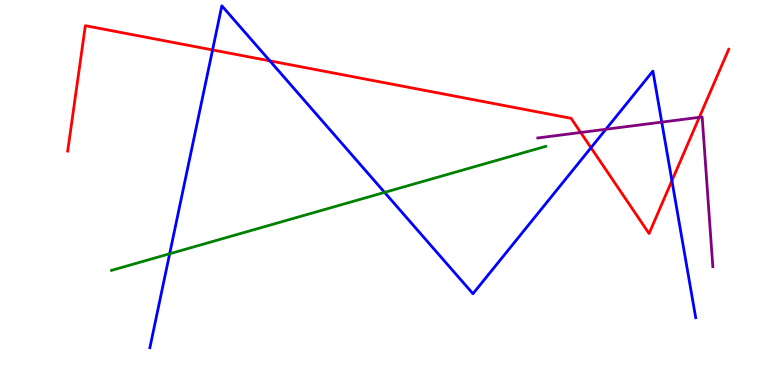[{'lines': ['blue', 'red'], 'intersections': [{'x': 2.74, 'y': 8.7}, {'x': 3.48, 'y': 8.42}, {'x': 7.63, 'y': 6.16}, {'x': 8.67, 'y': 5.31}]}, {'lines': ['green', 'red'], 'intersections': []}, {'lines': ['purple', 'red'], 'intersections': [{'x': 7.49, 'y': 6.56}, {'x': 9.02, 'y': 6.95}]}, {'lines': ['blue', 'green'], 'intersections': [{'x': 2.19, 'y': 3.41}, {'x': 4.96, 'y': 5.0}]}, {'lines': ['blue', 'purple'], 'intersections': [{'x': 7.82, 'y': 6.64}, {'x': 8.54, 'y': 6.83}]}, {'lines': ['green', 'purple'], 'intersections': []}]